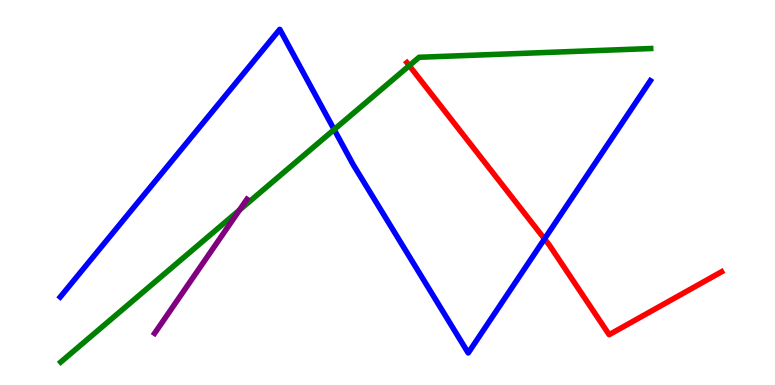[{'lines': ['blue', 'red'], 'intersections': [{'x': 7.03, 'y': 3.79}]}, {'lines': ['green', 'red'], 'intersections': [{'x': 5.28, 'y': 8.29}]}, {'lines': ['purple', 'red'], 'intersections': []}, {'lines': ['blue', 'green'], 'intersections': [{'x': 4.31, 'y': 6.63}]}, {'lines': ['blue', 'purple'], 'intersections': []}, {'lines': ['green', 'purple'], 'intersections': [{'x': 3.09, 'y': 4.54}]}]